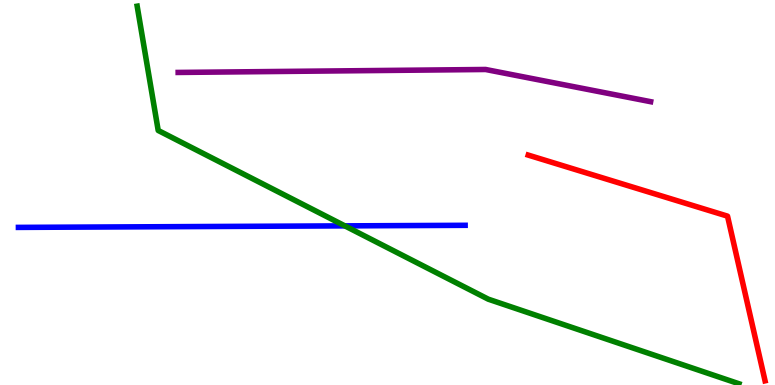[{'lines': ['blue', 'red'], 'intersections': []}, {'lines': ['green', 'red'], 'intersections': []}, {'lines': ['purple', 'red'], 'intersections': []}, {'lines': ['blue', 'green'], 'intersections': [{'x': 4.45, 'y': 4.13}]}, {'lines': ['blue', 'purple'], 'intersections': []}, {'lines': ['green', 'purple'], 'intersections': []}]